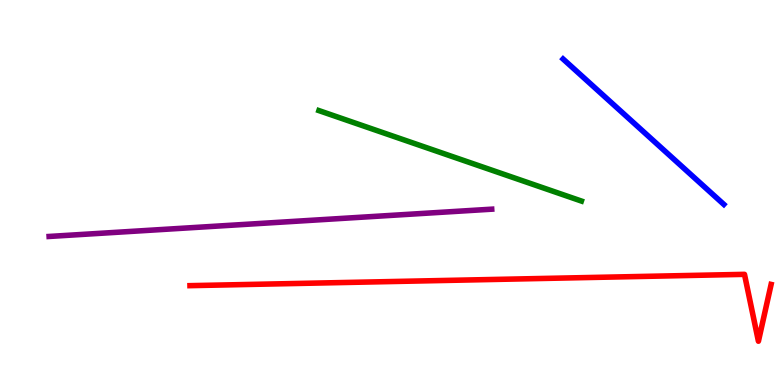[{'lines': ['blue', 'red'], 'intersections': []}, {'lines': ['green', 'red'], 'intersections': []}, {'lines': ['purple', 'red'], 'intersections': []}, {'lines': ['blue', 'green'], 'intersections': []}, {'lines': ['blue', 'purple'], 'intersections': []}, {'lines': ['green', 'purple'], 'intersections': []}]